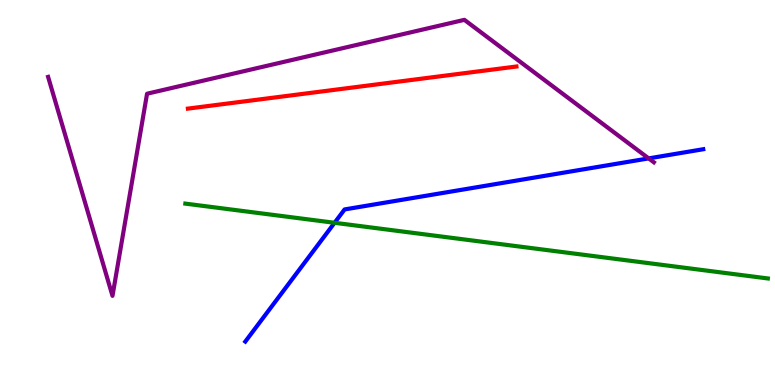[{'lines': ['blue', 'red'], 'intersections': []}, {'lines': ['green', 'red'], 'intersections': []}, {'lines': ['purple', 'red'], 'intersections': []}, {'lines': ['blue', 'green'], 'intersections': [{'x': 4.32, 'y': 4.21}]}, {'lines': ['blue', 'purple'], 'intersections': [{'x': 8.37, 'y': 5.89}]}, {'lines': ['green', 'purple'], 'intersections': []}]